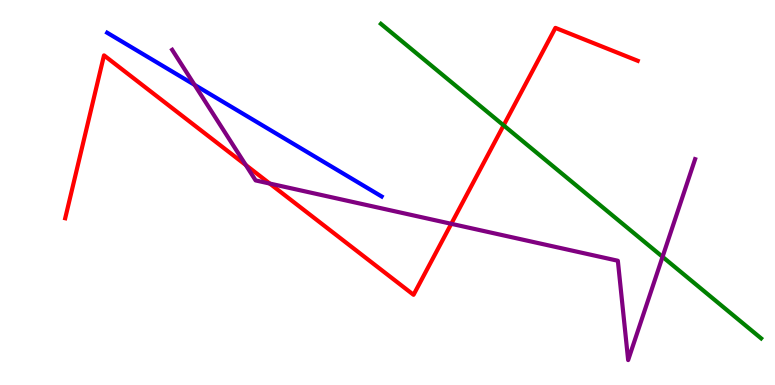[{'lines': ['blue', 'red'], 'intersections': []}, {'lines': ['green', 'red'], 'intersections': [{'x': 6.5, 'y': 6.74}]}, {'lines': ['purple', 'red'], 'intersections': [{'x': 3.17, 'y': 5.71}, {'x': 3.48, 'y': 5.23}, {'x': 5.82, 'y': 4.19}]}, {'lines': ['blue', 'green'], 'intersections': []}, {'lines': ['blue', 'purple'], 'intersections': [{'x': 2.51, 'y': 7.8}]}, {'lines': ['green', 'purple'], 'intersections': [{'x': 8.55, 'y': 3.33}]}]